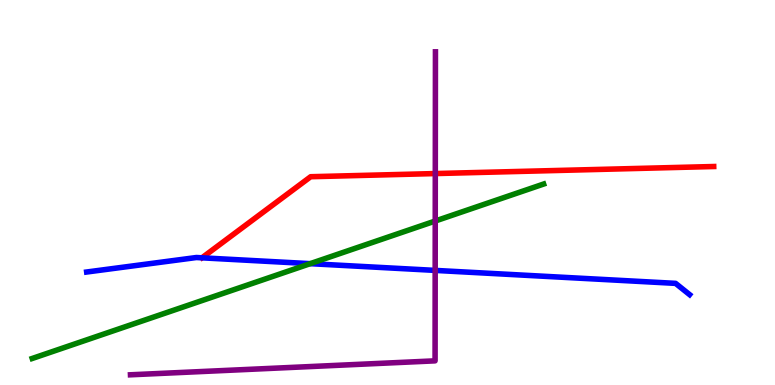[{'lines': ['blue', 'red'], 'intersections': []}, {'lines': ['green', 'red'], 'intersections': []}, {'lines': ['purple', 'red'], 'intersections': [{'x': 5.62, 'y': 5.49}]}, {'lines': ['blue', 'green'], 'intersections': [{'x': 4.0, 'y': 3.15}]}, {'lines': ['blue', 'purple'], 'intersections': [{'x': 5.62, 'y': 2.98}]}, {'lines': ['green', 'purple'], 'intersections': [{'x': 5.62, 'y': 4.26}]}]